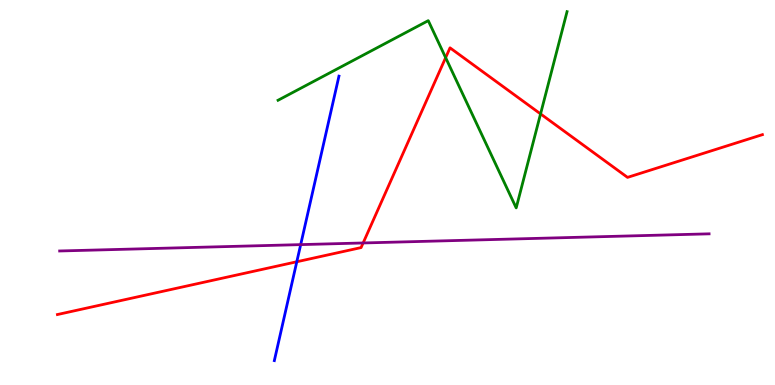[{'lines': ['blue', 'red'], 'intersections': [{'x': 3.83, 'y': 3.2}]}, {'lines': ['green', 'red'], 'intersections': [{'x': 5.75, 'y': 8.5}, {'x': 6.97, 'y': 7.04}]}, {'lines': ['purple', 'red'], 'intersections': [{'x': 4.69, 'y': 3.69}]}, {'lines': ['blue', 'green'], 'intersections': []}, {'lines': ['blue', 'purple'], 'intersections': [{'x': 3.88, 'y': 3.65}]}, {'lines': ['green', 'purple'], 'intersections': []}]